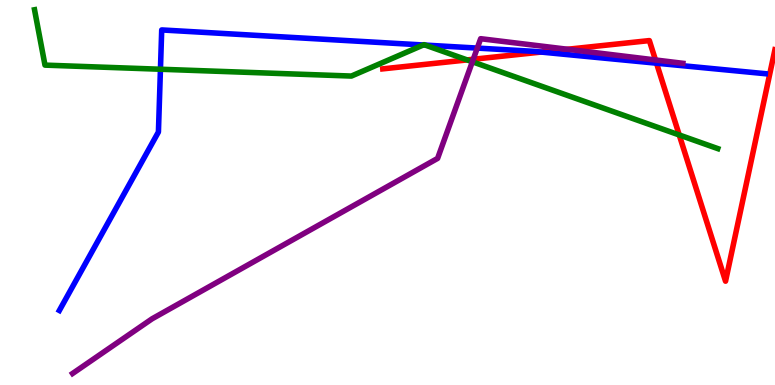[{'lines': ['blue', 'red'], 'intersections': [{'x': 6.98, 'y': 8.65}, {'x': 8.47, 'y': 8.36}]}, {'lines': ['green', 'red'], 'intersections': [{'x': 6.03, 'y': 8.44}, {'x': 8.76, 'y': 6.49}]}, {'lines': ['purple', 'red'], 'intersections': [{'x': 6.11, 'y': 8.46}, {'x': 7.32, 'y': 8.72}, {'x': 8.46, 'y': 8.44}]}, {'lines': ['blue', 'green'], 'intersections': [{'x': 2.07, 'y': 8.2}, {'x': 5.46, 'y': 8.83}, {'x': 5.49, 'y': 8.83}]}, {'lines': ['blue', 'purple'], 'intersections': [{'x': 6.16, 'y': 8.75}]}, {'lines': ['green', 'purple'], 'intersections': [{'x': 6.1, 'y': 8.4}]}]